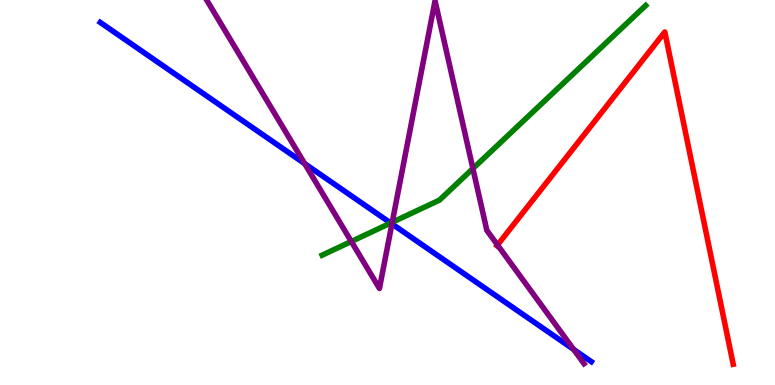[{'lines': ['blue', 'red'], 'intersections': []}, {'lines': ['green', 'red'], 'intersections': []}, {'lines': ['purple', 'red'], 'intersections': [{'x': 6.42, 'y': 3.64}]}, {'lines': ['blue', 'green'], 'intersections': [{'x': 5.04, 'y': 4.21}]}, {'lines': ['blue', 'purple'], 'intersections': [{'x': 3.93, 'y': 5.75}, {'x': 5.06, 'y': 4.18}, {'x': 7.4, 'y': 0.924}]}, {'lines': ['green', 'purple'], 'intersections': [{'x': 4.53, 'y': 3.73}, {'x': 5.06, 'y': 4.23}, {'x': 6.1, 'y': 5.62}]}]